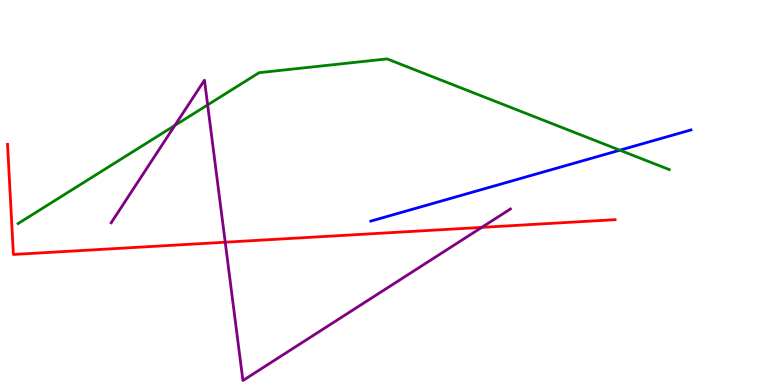[{'lines': ['blue', 'red'], 'intersections': []}, {'lines': ['green', 'red'], 'intersections': []}, {'lines': ['purple', 'red'], 'intersections': [{'x': 2.91, 'y': 3.71}, {'x': 6.22, 'y': 4.09}]}, {'lines': ['blue', 'green'], 'intersections': [{'x': 8.0, 'y': 6.1}]}, {'lines': ['blue', 'purple'], 'intersections': []}, {'lines': ['green', 'purple'], 'intersections': [{'x': 2.26, 'y': 6.74}, {'x': 2.68, 'y': 7.28}]}]